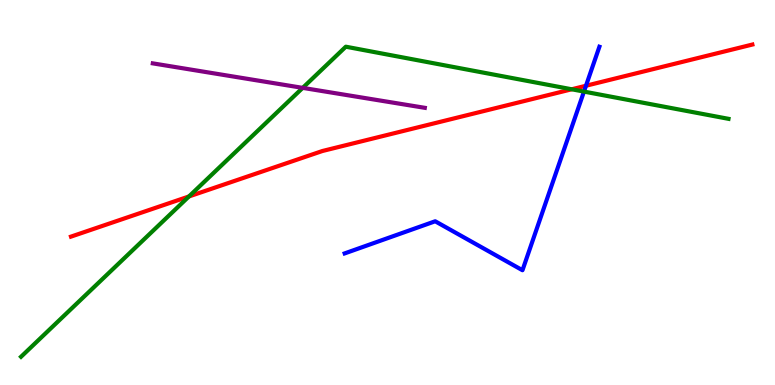[{'lines': ['blue', 'red'], 'intersections': [{'x': 7.56, 'y': 7.77}]}, {'lines': ['green', 'red'], 'intersections': [{'x': 2.44, 'y': 4.9}, {'x': 7.38, 'y': 7.68}]}, {'lines': ['purple', 'red'], 'intersections': []}, {'lines': ['blue', 'green'], 'intersections': [{'x': 7.54, 'y': 7.62}]}, {'lines': ['blue', 'purple'], 'intersections': []}, {'lines': ['green', 'purple'], 'intersections': [{'x': 3.91, 'y': 7.72}]}]